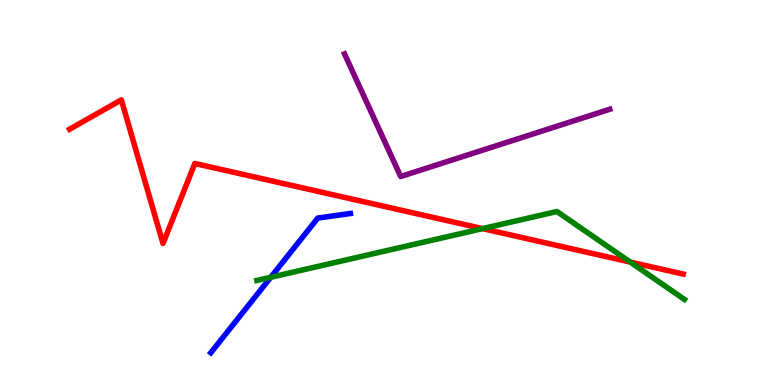[{'lines': ['blue', 'red'], 'intersections': []}, {'lines': ['green', 'red'], 'intersections': [{'x': 6.23, 'y': 4.06}, {'x': 8.13, 'y': 3.19}]}, {'lines': ['purple', 'red'], 'intersections': []}, {'lines': ['blue', 'green'], 'intersections': [{'x': 3.49, 'y': 2.8}]}, {'lines': ['blue', 'purple'], 'intersections': []}, {'lines': ['green', 'purple'], 'intersections': []}]